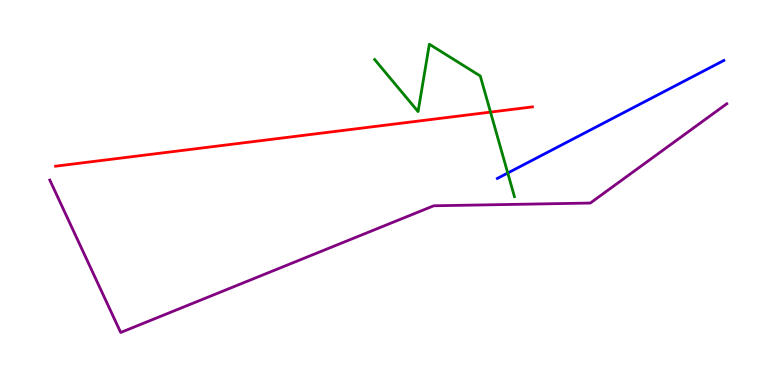[{'lines': ['blue', 'red'], 'intersections': []}, {'lines': ['green', 'red'], 'intersections': [{'x': 6.33, 'y': 7.09}]}, {'lines': ['purple', 'red'], 'intersections': []}, {'lines': ['blue', 'green'], 'intersections': [{'x': 6.55, 'y': 5.51}]}, {'lines': ['blue', 'purple'], 'intersections': []}, {'lines': ['green', 'purple'], 'intersections': []}]